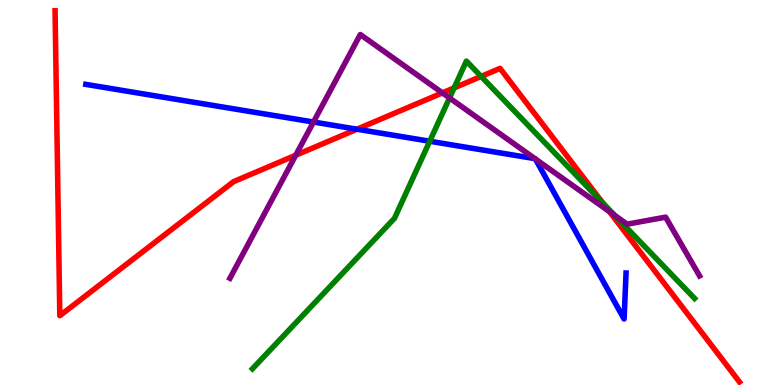[{'lines': ['blue', 'red'], 'intersections': [{'x': 4.61, 'y': 6.64}]}, {'lines': ['green', 'red'], 'intersections': [{'x': 5.86, 'y': 7.72}, {'x': 6.21, 'y': 8.02}, {'x': 7.78, 'y': 4.73}]}, {'lines': ['purple', 'red'], 'intersections': [{'x': 3.82, 'y': 5.97}, {'x': 5.71, 'y': 7.59}, {'x': 7.86, 'y': 4.5}]}, {'lines': ['blue', 'green'], 'intersections': [{'x': 5.54, 'y': 6.33}]}, {'lines': ['blue', 'purple'], 'intersections': [{'x': 4.04, 'y': 6.83}, {'x': 6.9, 'y': 5.88}, {'x': 6.91, 'y': 5.87}]}, {'lines': ['green', 'purple'], 'intersections': [{'x': 5.8, 'y': 7.46}, {'x': 7.93, 'y': 4.4}]}]